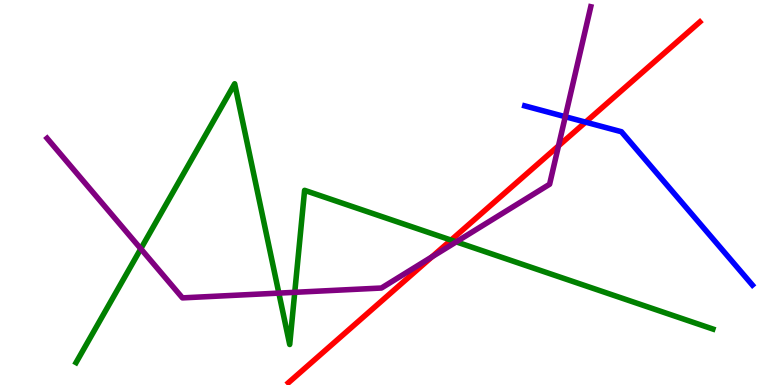[{'lines': ['blue', 'red'], 'intersections': [{'x': 7.56, 'y': 6.83}]}, {'lines': ['green', 'red'], 'intersections': [{'x': 5.82, 'y': 3.76}]}, {'lines': ['purple', 'red'], 'intersections': [{'x': 5.57, 'y': 3.33}, {'x': 7.21, 'y': 6.21}]}, {'lines': ['blue', 'green'], 'intersections': []}, {'lines': ['blue', 'purple'], 'intersections': [{'x': 7.29, 'y': 6.97}]}, {'lines': ['green', 'purple'], 'intersections': [{'x': 1.82, 'y': 3.54}, {'x': 3.6, 'y': 2.39}, {'x': 3.8, 'y': 2.41}, {'x': 5.89, 'y': 3.72}]}]